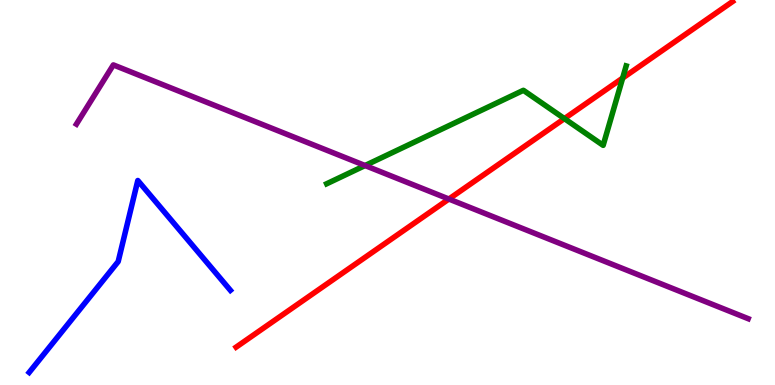[{'lines': ['blue', 'red'], 'intersections': []}, {'lines': ['green', 'red'], 'intersections': [{'x': 7.28, 'y': 6.92}, {'x': 8.03, 'y': 7.97}]}, {'lines': ['purple', 'red'], 'intersections': [{'x': 5.79, 'y': 4.83}]}, {'lines': ['blue', 'green'], 'intersections': []}, {'lines': ['blue', 'purple'], 'intersections': []}, {'lines': ['green', 'purple'], 'intersections': [{'x': 4.71, 'y': 5.7}]}]